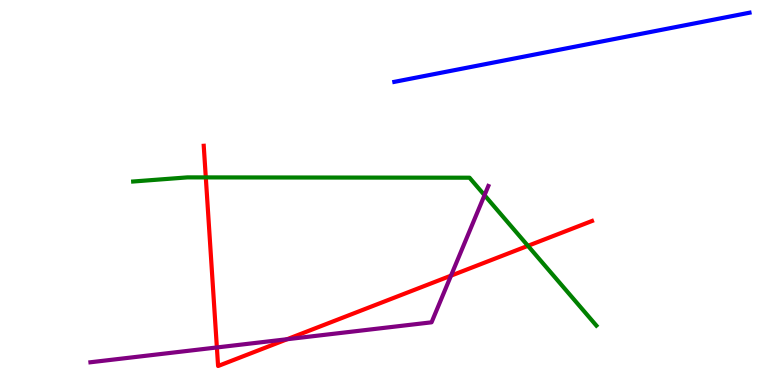[{'lines': ['blue', 'red'], 'intersections': []}, {'lines': ['green', 'red'], 'intersections': [{'x': 2.66, 'y': 5.39}, {'x': 6.81, 'y': 3.61}]}, {'lines': ['purple', 'red'], 'intersections': [{'x': 2.8, 'y': 0.975}, {'x': 3.7, 'y': 1.19}, {'x': 5.82, 'y': 2.84}]}, {'lines': ['blue', 'green'], 'intersections': []}, {'lines': ['blue', 'purple'], 'intersections': []}, {'lines': ['green', 'purple'], 'intersections': [{'x': 6.25, 'y': 4.93}]}]